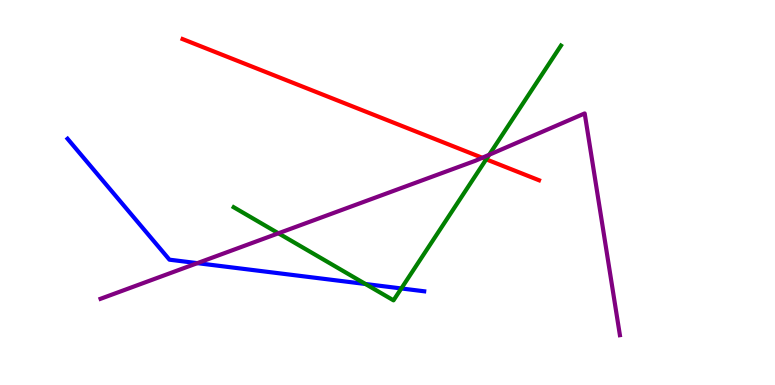[{'lines': ['blue', 'red'], 'intersections': []}, {'lines': ['green', 'red'], 'intersections': [{'x': 6.27, 'y': 5.86}]}, {'lines': ['purple', 'red'], 'intersections': [{'x': 6.22, 'y': 5.9}]}, {'lines': ['blue', 'green'], 'intersections': [{'x': 4.72, 'y': 2.62}, {'x': 5.18, 'y': 2.51}]}, {'lines': ['blue', 'purple'], 'intersections': [{'x': 2.55, 'y': 3.17}]}, {'lines': ['green', 'purple'], 'intersections': [{'x': 3.59, 'y': 3.94}, {'x': 6.31, 'y': 5.98}]}]